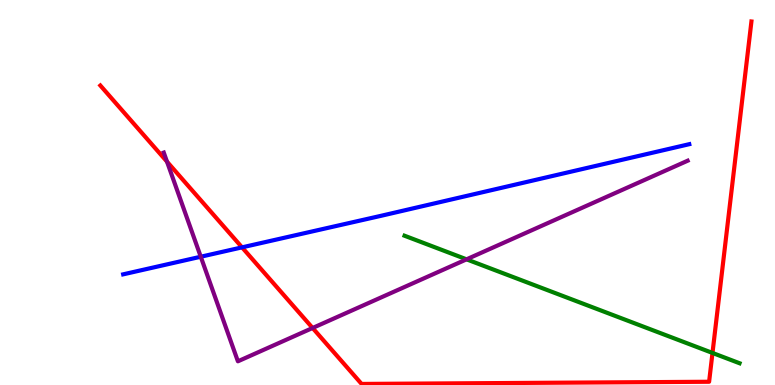[{'lines': ['blue', 'red'], 'intersections': [{'x': 3.12, 'y': 3.57}]}, {'lines': ['green', 'red'], 'intersections': [{'x': 9.19, 'y': 0.833}]}, {'lines': ['purple', 'red'], 'intersections': [{'x': 2.15, 'y': 5.8}, {'x': 4.03, 'y': 1.48}]}, {'lines': ['blue', 'green'], 'intersections': []}, {'lines': ['blue', 'purple'], 'intersections': [{'x': 2.59, 'y': 3.33}]}, {'lines': ['green', 'purple'], 'intersections': [{'x': 6.02, 'y': 3.26}]}]